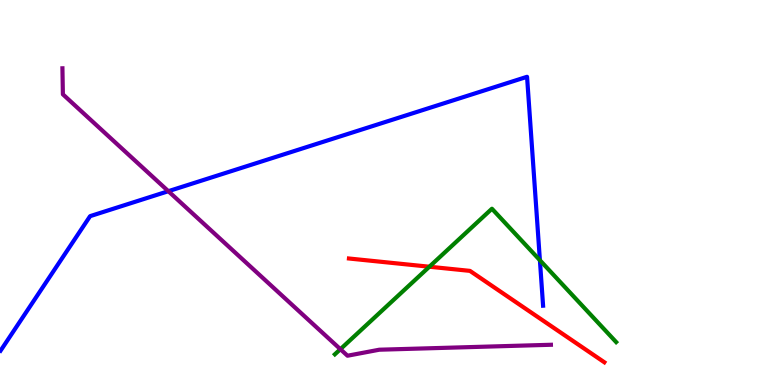[{'lines': ['blue', 'red'], 'intersections': []}, {'lines': ['green', 'red'], 'intersections': [{'x': 5.54, 'y': 3.07}]}, {'lines': ['purple', 'red'], 'intersections': []}, {'lines': ['blue', 'green'], 'intersections': [{'x': 6.97, 'y': 3.24}]}, {'lines': ['blue', 'purple'], 'intersections': [{'x': 2.17, 'y': 5.03}]}, {'lines': ['green', 'purple'], 'intersections': [{'x': 4.39, 'y': 0.93}]}]